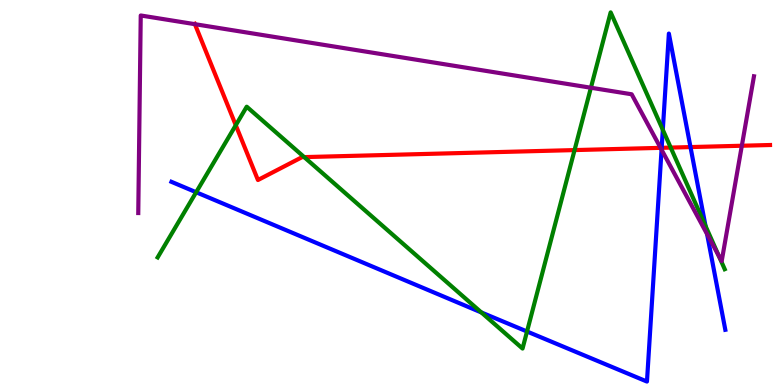[{'lines': ['blue', 'red'], 'intersections': [{'x': 8.54, 'y': 6.16}, {'x': 8.91, 'y': 6.18}]}, {'lines': ['green', 'red'], 'intersections': [{'x': 3.04, 'y': 6.75}, {'x': 3.93, 'y': 5.92}, {'x': 7.41, 'y': 6.1}, {'x': 8.65, 'y': 6.17}]}, {'lines': ['purple', 'red'], 'intersections': [{'x': 2.51, 'y': 9.37}, {'x': 8.52, 'y': 6.16}, {'x': 9.57, 'y': 6.21}]}, {'lines': ['blue', 'green'], 'intersections': [{'x': 2.53, 'y': 5.01}, {'x': 6.21, 'y': 1.88}, {'x': 6.8, 'y': 1.39}, {'x': 8.55, 'y': 6.63}, {'x': 9.1, 'y': 4.13}]}, {'lines': ['blue', 'purple'], 'intersections': [{'x': 8.54, 'y': 6.11}, {'x': 9.12, 'y': 3.92}]}, {'lines': ['green', 'purple'], 'intersections': [{'x': 7.62, 'y': 7.72}, {'x': 9.28, 'y': 3.35}]}]